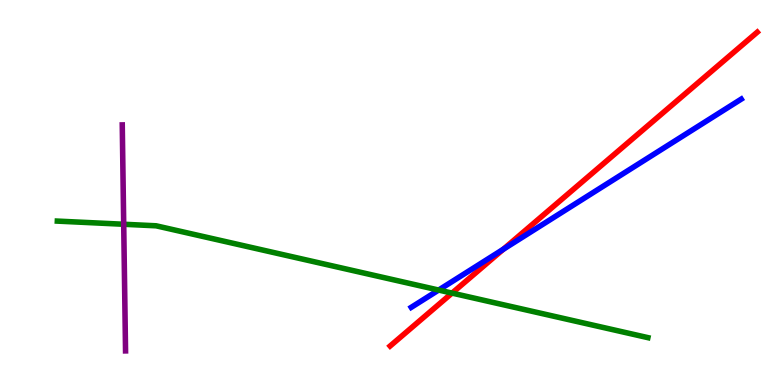[{'lines': ['blue', 'red'], 'intersections': [{'x': 6.49, 'y': 3.53}]}, {'lines': ['green', 'red'], 'intersections': [{'x': 5.83, 'y': 2.39}]}, {'lines': ['purple', 'red'], 'intersections': []}, {'lines': ['blue', 'green'], 'intersections': [{'x': 5.66, 'y': 2.47}]}, {'lines': ['blue', 'purple'], 'intersections': []}, {'lines': ['green', 'purple'], 'intersections': [{'x': 1.6, 'y': 4.18}]}]